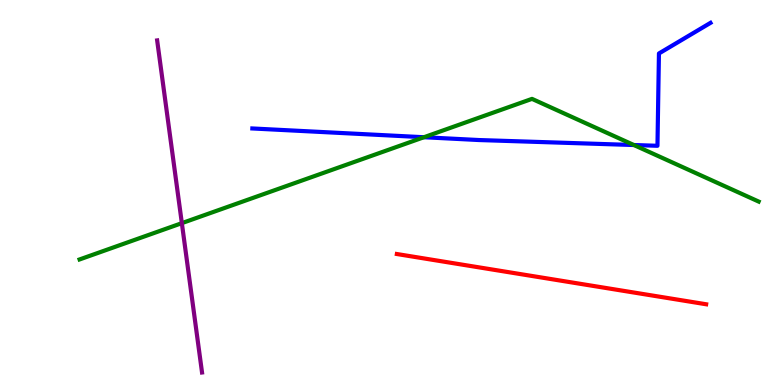[{'lines': ['blue', 'red'], 'intersections': []}, {'lines': ['green', 'red'], 'intersections': []}, {'lines': ['purple', 'red'], 'intersections': []}, {'lines': ['blue', 'green'], 'intersections': [{'x': 5.47, 'y': 6.44}, {'x': 8.18, 'y': 6.23}]}, {'lines': ['blue', 'purple'], 'intersections': []}, {'lines': ['green', 'purple'], 'intersections': [{'x': 2.35, 'y': 4.2}]}]